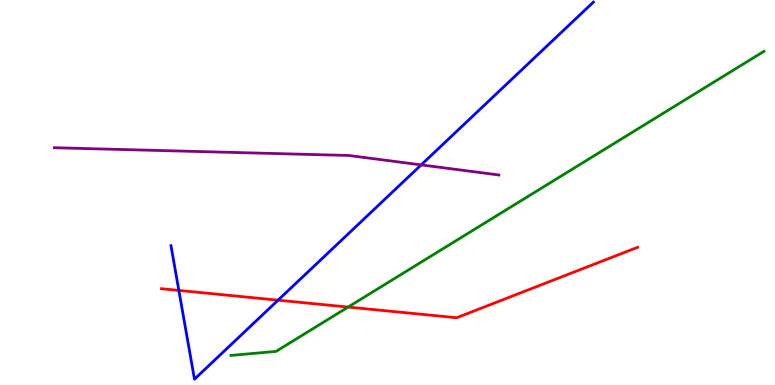[{'lines': ['blue', 'red'], 'intersections': [{'x': 2.31, 'y': 2.46}, {'x': 3.59, 'y': 2.2}]}, {'lines': ['green', 'red'], 'intersections': [{'x': 4.49, 'y': 2.02}]}, {'lines': ['purple', 'red'], 'intersections': []}, {'lines': ['blue', 'green'], 'intersections': []}, {'lines': ['blue', 'purple'], 'intersections': [{'x': 5.43, 'y': 5.72}]}, {'lines': ['green', 'purple'], 'intersections': []}]